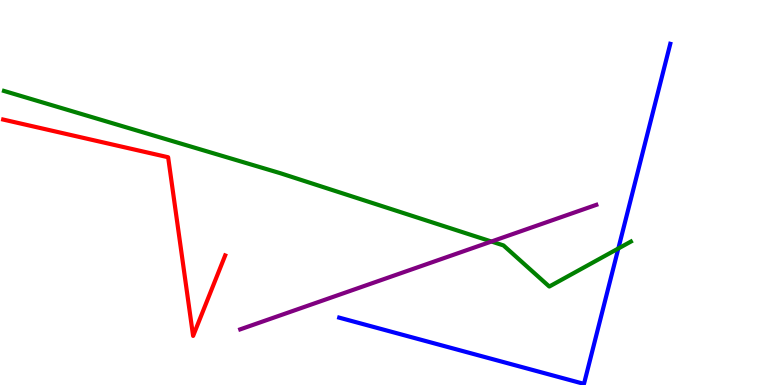[{'lines': ['blue', 'red'], 'intersections': []}, {'lines': ['green', 'red'], 'intersections': []}, {'lines': ['purple', 'red'], 'intersections': []}, {'lines': ['blue', 'green'], 'intersections': [{'x': 7.98, 'y': 3.55}]}, {'lines': ['blue', 'purple'], 'intersections': []}, {'lines': ['green', 'purple'], 'intersections': [{'x': 6.34, 'y': 3.73}]}]